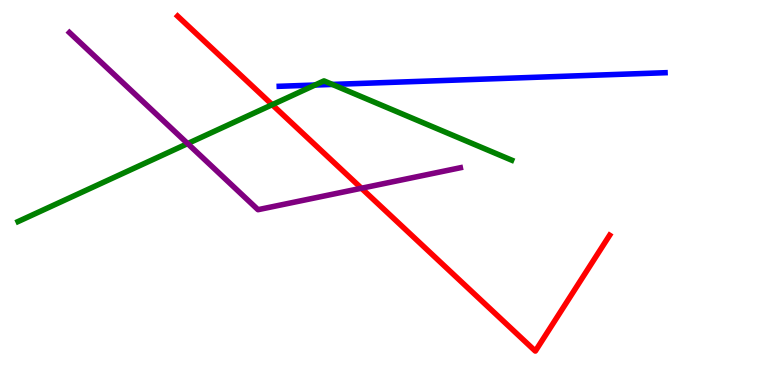[{'lines': ['blue', 'red'], 'intersections': []}, {'lines': ['green', 'red'], 'intersections': [{'x': 3.51, 'y': 7.28}]}, {'lines': ['purple', 'red'], 'intersections': [{'x': 4.66, 'y': 5.11}]}, {'lines': ['blue', 'green'], 'intersections': [{'x': 4.06, 'y': 7.79}, {'x': 4.29, 'y': 7.81}]}, {'lines': ['blue', 'purple'], 'intersections': []}, {'lines': ['green', 'purple'], 'intersections': [{'x': 2.42, 'y': 6.27}]}]